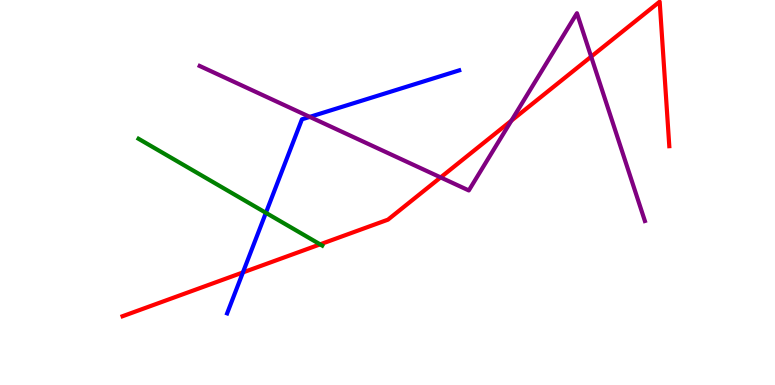[{'lines': ['blue', 'red'], 'intersections': [{'x': 3.13, 'y': 2.92}]}, {'lines': ['green', 'red'], 'intersections': [{'x': 4.13, 'y': 3.65}]}, {'lines': ['purple', 'red'], 'intersections': [{'x': 5.69, 'y': 5.39}, {'x': 6.6, 'y': 6.87}, {'x': 7.63, 'y': 8.53}]}, {'lines': ['blue', 'green'], 'intersections': [{'x': 3.43, 'y': 4.47}]}, {'lines': ['blue', 'purple'], 'intersections': [{'x': 4.0, 'y': 6.96}]}, {'lines': ['green', 'purple'], 'intersections': []}]